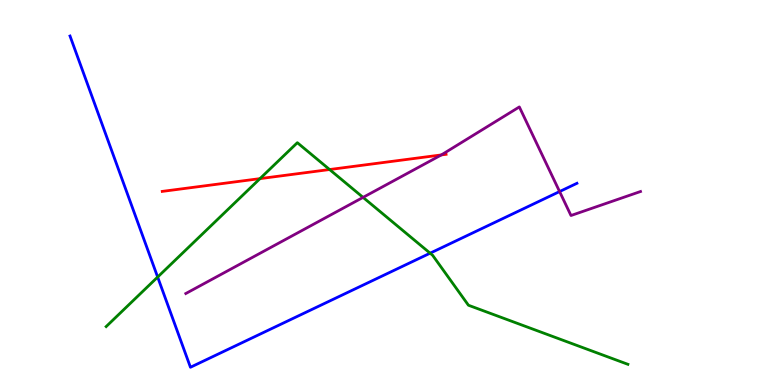[{'lines': ['blue', 'red'], 'intersections': []}, {'lines': ['green', 'red'], 'intersections': [{'x': 3.35, 'y': 5.36}, {'x': 4.25, 'y': 5.6}]}, {'lines': ['purple', 'red'], 'intersections': [{'x': 5.69, 'y': 5.98}]}, {'lines': ['blue', 'green'], 'intersections': [{'x': 2.03, 'y': 2.8}, {'x': 5.55, 'y': 3.42}]}, {'lines': ['blue', 'purple'], 'intersections': [{'x': 7.22, 'y': 5.02}]}, {'lines': ['green', 'purple'], 'intersections': [{'x': 4.68, 'y': 4.87}]}]